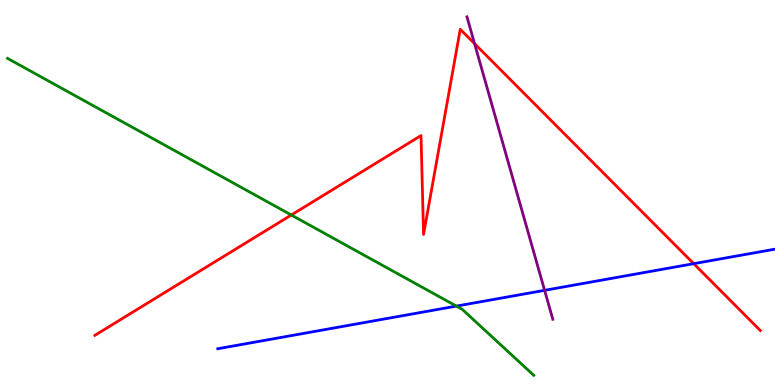[{'lines': ['blue', 'red'], 'intersections': [{'x': 8.95, 'y': 3.15}]}, {'lines': ['green', 'red'], 'intersections': [{'x': 3.76, 'y': 4.42}]}, {'lines': ['purple', 'red'], 'intersections': [{'x': 6.12, 'y': 8.87}]}, {'lines': ['blue', 'green'], 'intersections': [{'x': 5.89, 'y': 2.05}]}, {'lines': ['blue', 'purple'], 'intersections': [{'x': 7.03, 'y': 2.46}]}, {'lines': ['green', 'purple'], 'intersections': []}]